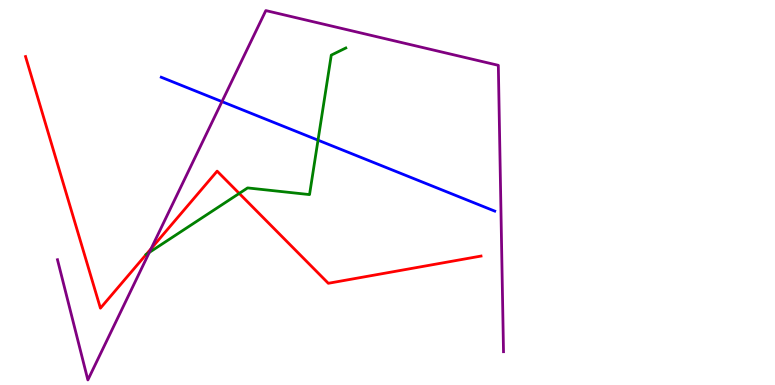[{'lines': ['blue', 'red'], 'intersections': []}, {'lines': ['green', 'red'], 'intersections': [{'x': 1.89, 'y': 3.39}, {'x': 3.09, 'y': 4.98}]}, {'lines': ['purple', 'red'], 'intersections': [{'x': 1.95, 'y': 3.54}]}, {'lines': ['blue', 'green'], 'intersections': [{'x': 4.1, 'y': 6.36}]}, {'lines': ['blue', 'purple'], 'intersections': [{'x': 2.86, 'y': 7.36}]}, {'lines': ['green', 'purple'], 'intersections': [{'x': 1.93, 'y': 3.44}]}]